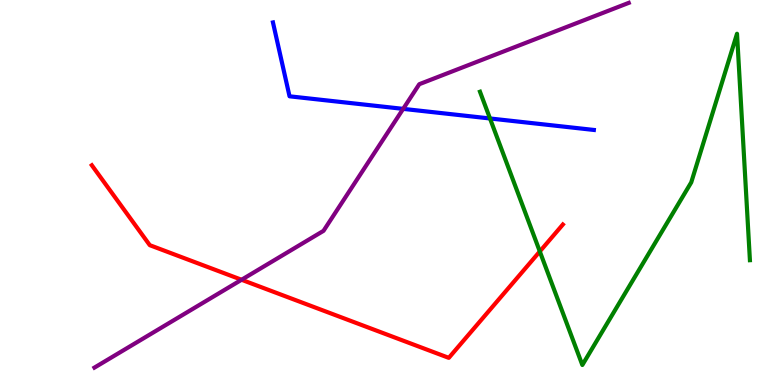[{'lines': ['blue', 'red'], 'intersections': []}, {'lines': ['green', 'red'], 'intersections': [{'x': 6.97, 'y': 3.47}]}, {'lines': ['purple', 'red'], 'intersections': [{'x': 3.12, 'y': 2.73}]}, {'lines': ['blue', 'green'], 'intersections': [{'x': 6.32, 'y': 6.92}]}, {'lines': ['blue', 'purple'], 'intersections': [{'x': 5.2, 'y': 7.17}]}, {'lines': ['green', 'purple'], 'intersections': []}]